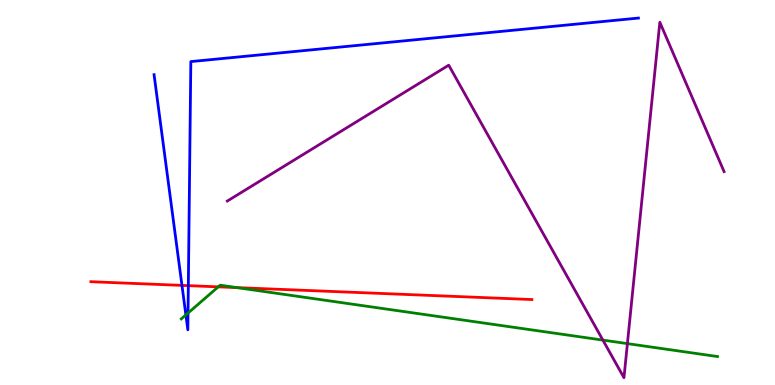[{'lines': ['blue', 'red'], 'intersections': [{'x': 2.35, 'y': 2.59}, {'x': 2.43, 'y': 2.58}]}, {'lines': ['green', 'red'], 'intersections': [{'x': 2.82, 'y': 2.55}, {'x': 3.06, 'y': 2.53}]}, {'lines': ['purple', 'red'], 'intersections': []}, {'lines': ['blue', 'green'], 'intersections': [{'x': 2.4, 'y': 1.82}, {'x': 2.43, 'y': 1.87}]}, {'lines': ['blue', 'purple'], 'intersections': []}, {'lines': ['green', 'purple'], 'intersections': [{'x': 7.78, 'y': 1.17}, {'x': 8.1, 'y': 1.07}]}]